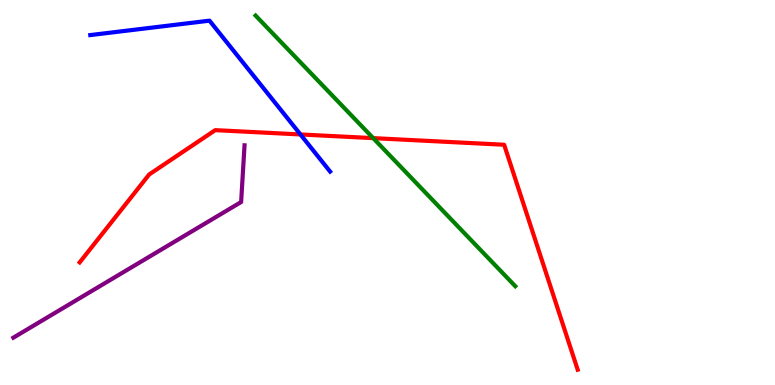[{'lines': ['blue', 'red'], 'intersections': [{'x': 3.88, 'y': 6.51}]}, {'lines': ['green', 'red'], 'intersections': [{'x': 4.82, 'y': 6.41}]}, {'lines': ['purple', 'red'], 'intersections': []}, {'lines': ['blue', 'green'], 'intersections': []}, {'lines': ['blue', 'purple'], 'intersections': []}, {'lines': ['green', 'purple'], 'intersections': []}]